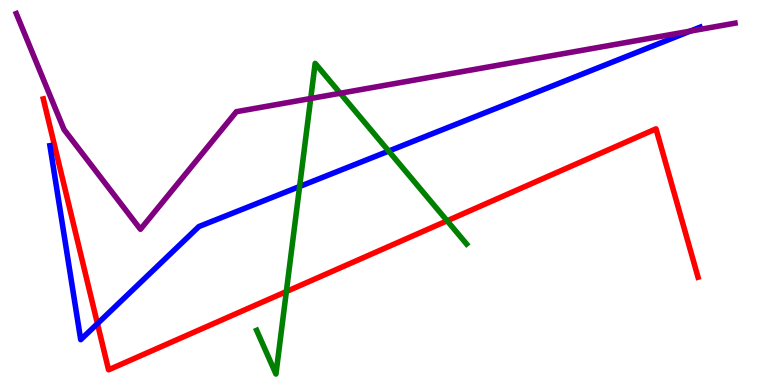[{'lines': ['blue', 'red'], 'intersections': [{'x': 1.26, 'y': 1.59}]}, {'lines': ['green', 'red'], 'intersections': [{'x': 3.69, 'y': 2.43}, {'x': 5.77, 'y': 4.27}]}, {'lines': ['purple', 'red'], 'intersections': []}, {'lines': ['blue', 'green'], 'intersections': [{'x': 3.87, 'y': 5.16}, {'x': 5.02, 'y': 6.08}]}, {'lines': ['blue', 'purple'], 'intersections': [{'x': 8.91, 'y': 9.19}]}, {'lines': ['green', 'purple'], 'intersections': [{'x': 4.01, 'y': 7.44}, {'x': 4.39, 'y': 7.58}]}]